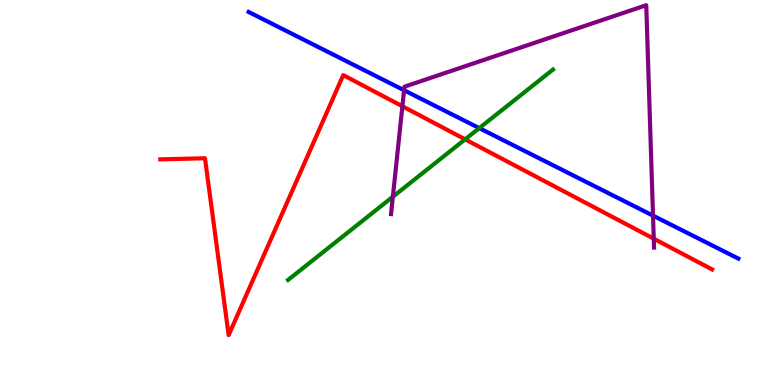[{'lines': ['blue', 'red'], 'intersections': []}, {'lines': ['green', 'red'], 'intersections': [{'x': 6.0, 'y': 6.38}]}, {'lines': ['purple', 'red'], 'intersections': [{'x': 5.19, 'y': 7.24}, {'x': 8.44, 'y': 3.8}]}, {'lines': ['blue', 'green'], 'intersections': [{'x': 6.18, 'y': 6.67}]}, {'lines': ['blue', 'purple'], 'intersections': [{'x': 5.21, 'y': 7.66}, {'x': 8.43, 'y': 4.4}]}, {'lines': ['green', 'purple'], 'intersections': [{'x': 5.07, 'y': 4.89}]}]